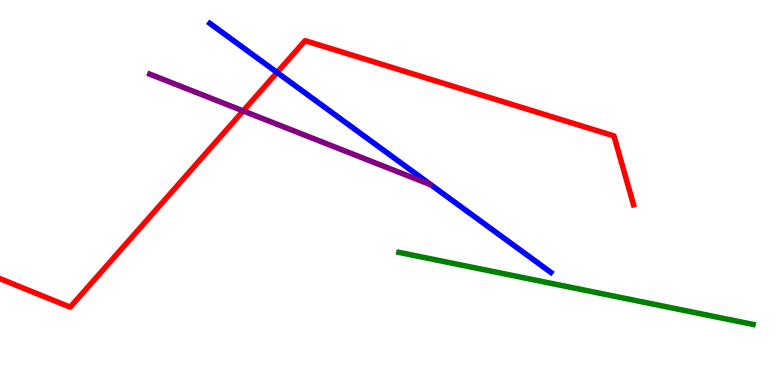[{'lines': ['blue', 'red'], 'intersections': [{'x': 3.58, 'y': 8.12}]}, {'lines': ['green', 'red'], 'intersections': []}, {'lines': ['purple', 'red'], 'intersections': [{'x': 3.14, 'y': 7.12}]}, {'lines': ['blue', 'green'], 'intersections': []}, {'lines': ['blue', 'purple'], 'intersections': []}, {'lines': ['green', 'purple'], 'intersections': []}]